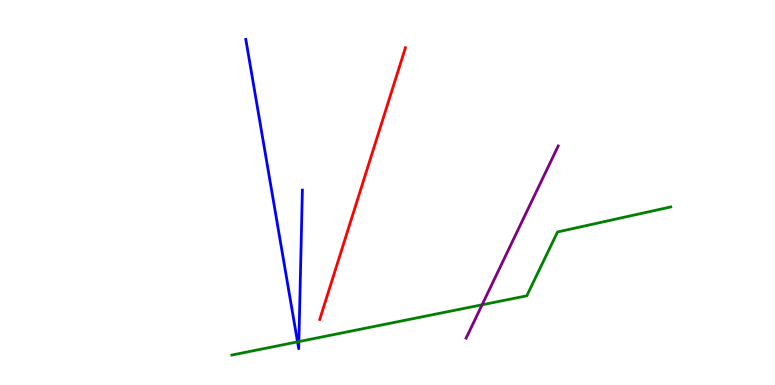[{'lines': ['blue', 'red'], 'intersections': []}, {'lines': ['green', 'red'], 'intersections': []}, {'lines': ['purple', 'red'], 'intersections': []}, {'lines': ['blue', 'green'], 'intersections': [{'x': 3.84, 'y': 1.12}, {'x': 3.86, 'y': 1.13}]}, {'lines': ['blue', 'purple'], 'intersections': []}, {'lines': ['green', 'purple'], 'intersections': [{'x': 6.22, 'y': 2.08}]}]